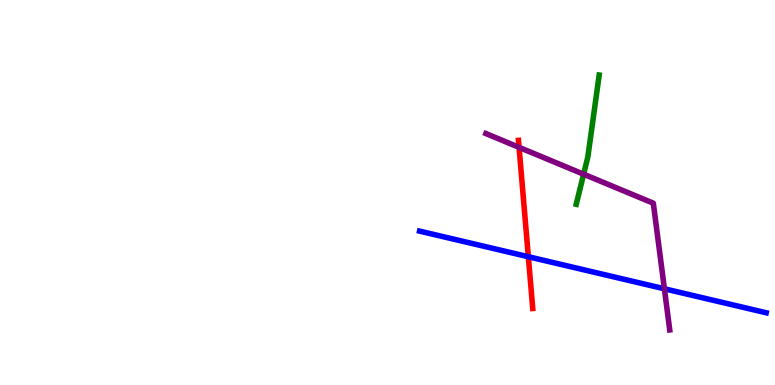[{'lines': ['blue', 'red'], 'intersections': [{'x': 6.82, 'y': 3.33}]}, {'lines': ['green', 'red'], 'intersections': []}, {'lines': ['purple', 'red'], 'intersections': [{'x': 6.7, 'y': 6.17}]}, {'lines': ['blue', 'green'], 'intersections': []}, {'lines': ['blue', 'purple'], 'intersections': [{'x': 8.57, 'y': 2.5}]}, {'lines': ['green', 'purple'], 'intersections': [{'x': 7.53, 'y': 5.48}]}]